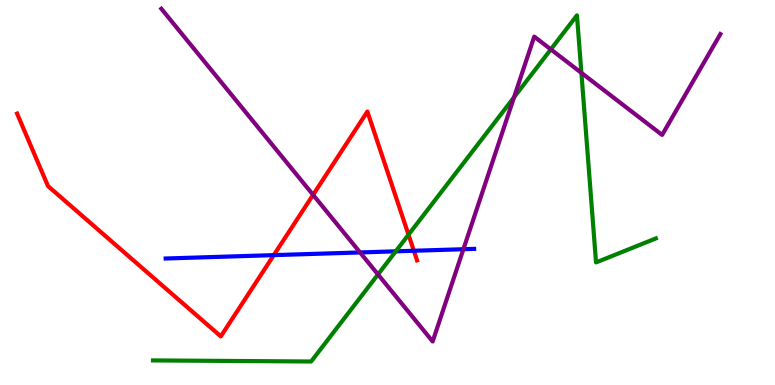[{'lines': ['blue', 'red'], 'intersections': [{'x': 3.53, 'y': 3.37}, {'x': 5.34, 'y': 3.49}]}, {'lines': ['green', 'red'], 'intersections': [{'x': 5.27, 'y': 3.9}]}, {'lines': ['purple', 'red'], 'intersections': [{'x': 4.04, 'y': 4.94}]}, {'lines': ['blue', 'green'], 'intersections': [{'x': 5.11, 'y': 3.47}]}, {'lines': ['blue', 'purple'], 'intersections': [{'x': 4.65, 'y': 3.44}, {'x': 5.98, 'y': 3.53}]}, {'lines': ['green', 'purple'], 'intersections': [{'x': 4.88, 'y': 2.87}, {'x': 6.63, 'y': 7.47}, {'x': 7.11, 'y': 8.72}, {'x': 7.5, 'y': 8.11}]}]